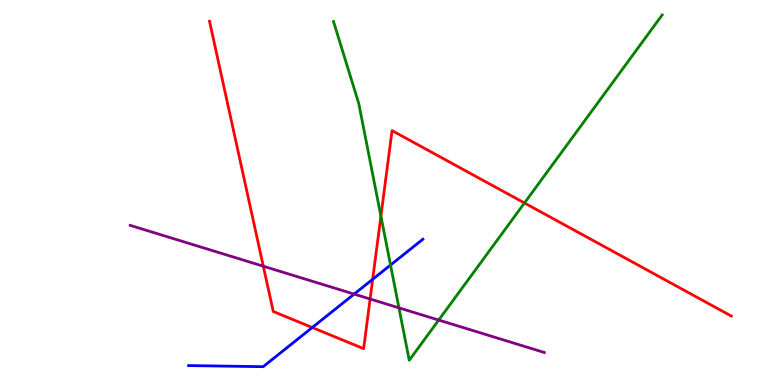[{'lines': ['blue', 'red'], 'intersections': [{'x': 4.03, 'y': 1.49}, {'x': 4.81, 'y': 2.75}]}, {'lines': ['green', 'red'], 'intersections': [{'x': 4.91, 'y': 4.39}, {'x': 6.77, 'y': 4.73}]}, {'lines': ['purple', 'red'], 'intersections': [{'x': 3.4, 'y': 3.09}, {'x': 4.78, 'y': 2.23}]}, {'lines': ['blue', 'green'], 'intersections': [{'x': 5.04, 'y': 3.12}]}, {'lines': ['blue', 'purple'], 'intersections': [{'x': 4.57, 'y': 2.36}]}, {'lines': ['green', 'purple'], 'intersections': [{'x': 5.15, 'y': 2.0}, {'x': 5.66, 'y': 1.69}]}]